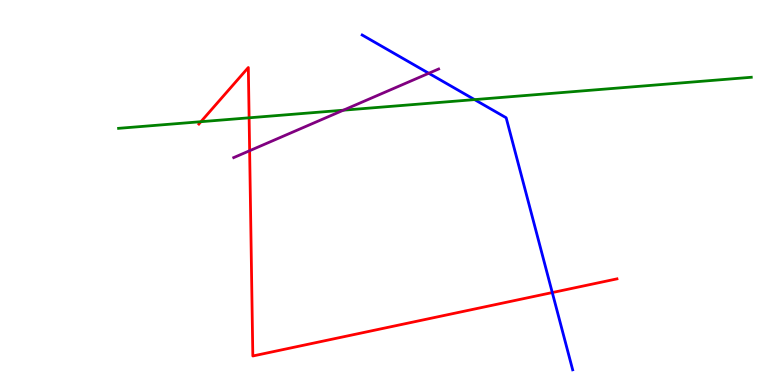[{'lines': ['blue', 'red'], 'intersections': [{'x': 7.13, 'y': 2.4}]}, {'lines': ['green', 'red'], 'intersections': [{'x': 2.59, 'y': 6.84}, {'x': 3.21, 'y': 6.94}]}, {'lines': ['purple', 'red'], 'intersections': [{'x': 3.22, 'y': 6.09}]}, {'lines': ['blue', 'green'], 'intersections': [{'x': 6.12, 'y': 7.41}]}, {'lines': ['blue', 'purple'], 'intersections': [{'x': 5.53, 'y': 8.1}]}, {'lines': ['green', 'purple'], 'intersections': [{'x': 4.43, 'y': 7.14}]}]